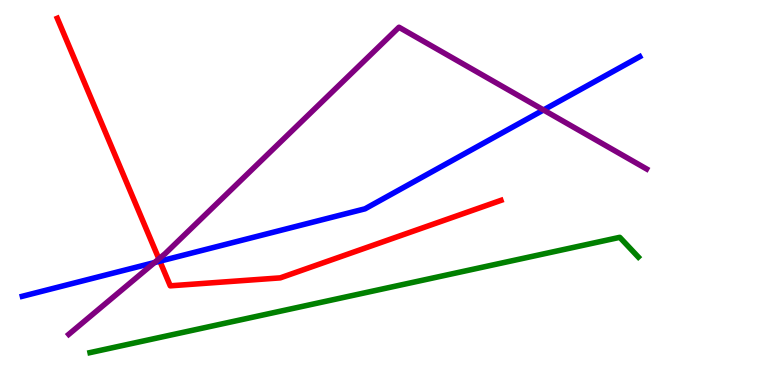[{'lines': ['blue', 'red'], 'intersections': [{'x': 2.06, 'y': 3.22}]}, {'lines': ['green', 'red'], 'intersections': []}, {'lines': ['purple', 'red'], 'intersections': [{'x': 2.05, 'y': 3.28}]}, {'lines': ['blue', 'green'], 'intersections': []}, {'lines': ['blue', 'purple'], 'intersections': [{'x': 1.99, 'y': 3.18}, {'x': 7.01, 'y': 7.14}]}, {'lines': ['green', 'purple'], 'intersections': []}]